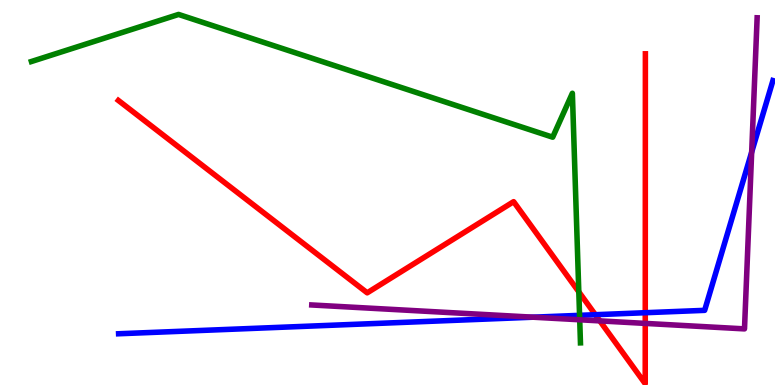[{'lines': ['blue', 'red'], 'intersections': [{'x': 7.68, 'y': 1.83}, {'x': 8.33, 'y': 1.88}]}, {'lines': ['green', 'red'], 'intersections': [{'x': 7.47, 'y': 2.42}]}, {'lines': ['purple', 'red'], 'intersections': [{'x': 7.74, 'y': 1.67}, {'x': 8.33, 'y': 1.6}]}, {'lines': ['blue', 'green'], 'intersections': [{'x': 7.48, 'y': 1.81}]}, {'lines': ['blue', 'purple'], 'intersections': [{'x': 6.88, 'y': 1.76}, {'x': 9.7, 'y': 6.05}]}, {'lines': ['green', 'purple'], 'intersections': [{'x': 7.48, 'y': 1.69}]}]